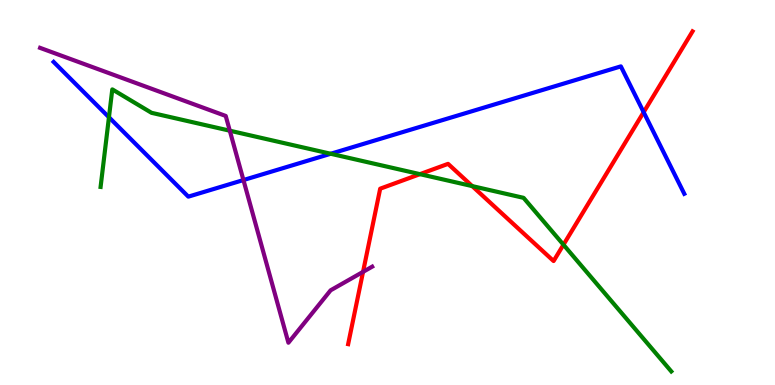[{'lines': ['blue', 'red'], 'intersections': [{'x': 8.31, 'y': 7.09}]}, {'lines': ['green', 'red'], 'intersections': [{'x': 5.42, 'y': 5.48}, {'x': 6.09, 'y': 5.17}, {'x': 7.27, 'y': 3.64}]}, {'lines': ['purple', 'red'], 'intersections': [{'x': 4.68, 'y': 2.94}]}, {'lines': ['blue', 'green'], 'intersections': [{'x': 1.41, 'y': 6.95}, {'x': 4.27, 'y': 6.01}]}, {'lines': ['blue', 'purple'], 'intersections': [{'x': 3.14, 'y': 5.32}]}, {'lines': ['green', 'purple'], 'intersections': [{'x': 2.97, 'y': 6.61}]}]